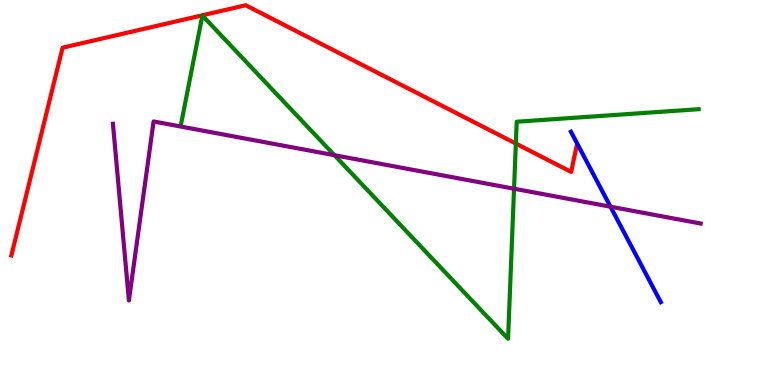[{'lines': ['blue', 'red'], 'intersections': []}, {'lines': ['green', 'red'], 'intersections': [{'x': 6.66, 'y': 6.27}]}, {'lines': ['purple', 'red'], 'intersections': []}, {'lines': ['blue', 'green'], 'intersections': []}, {'lines': ['blue', 'purple'], 'intersections': [{'x': 7.88, 'y': 4.63}]}, {'lines': ['green', 'purple'], 'intersections': [{'x': 4.32, 'y': 5.97}, {'x': 6.63, 'y': 5.1}]}]